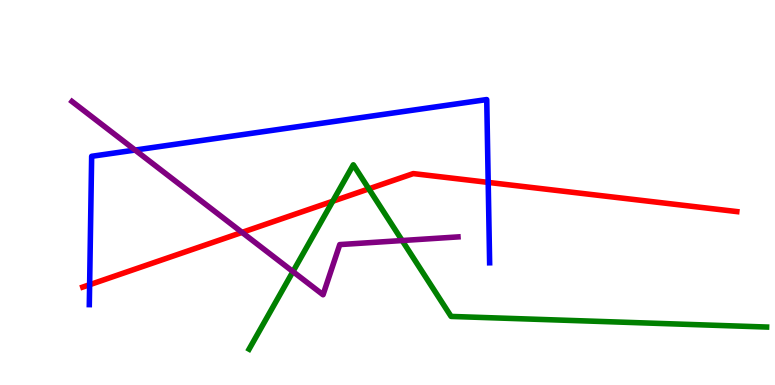[{'lines': ['blue', 'red'], 'intersections': [{'x': 1.16, 'y': 2.6}, {'x': 6.3, 'y': 5.26}]}, {'lines': ['green', 'red'], 'intersections': [{'x': 4.29, 'y': 4.77}, {'x': 4.76, 'y': 5.09}]}, {'lines': ['purple', 'red'], 'intersections': [{'x': 3.12, 'y': 3.96}]}, {'lines': ['blue', 'green'], 'intersections': []}, {'lines': ['blue', 'purple'], 'intersections': [{'x': 1.74, 'y': 6.1}]}, {'lines': ['green', 'purple'], 'intersections': [{'x': 3.78, 'y': 2.95}, {'x': 5.19, 'y': 3.75}]}]